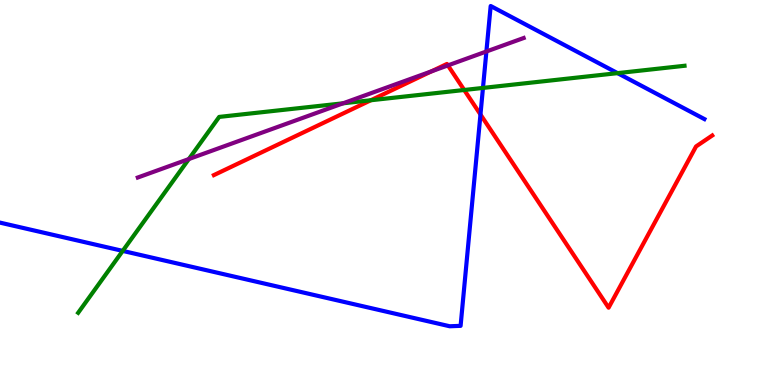[{'lines': ['blue', 'red'], 'intersections': [{'x': 6.2, 'y': 7.03}]}, {'lines': ['green', 'red'], 'intersections': [{'x': 4.79, 'y': 7.4}, {'x': 5.99, 'y': 7.66}]}, {'lines': ['purple', 'red'], 'intersections': [{'x': 5.57, 'y': 8.15}, {'x': 5.78, 'y': 8.3}]}, {'lines': ['blue', 'green'], 'intersections': [{'x': 1.58, 'y': 3.48}, {'x': 6.23, 'y': 7.72}, {'x': 7.97, 'y': 8.1}]}, {'lines': ['blue', 'purple'], 'intersections': [{'x': 6.28, 'y': 8.66}]}, {'lines': ['green', 'purple'], 'intersections': [{'x': 2.44, 'y': 5.87}, {'x': 4.43, 'y': 7.32}]}]